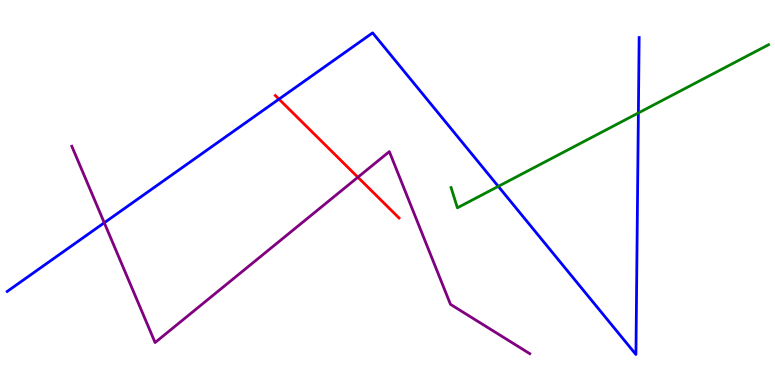[{'lines': ['blue', 'red'], 'intersections': [{'x': 3.6, 'y': 7.43}]}, {'lines': ['green', 'red'], 'intersections': []}, {'lines': ['purple', 'red'], 'intersections': [{'x': 4.62, 'y': 5.4}]}, {'lines': ['blue', 'green'], 'intersections': [{'x': 6.43, 'y': 5.16}, {'x': 8.24, 'y': 7.07}]}, {'lines': ['blue', 'purple'], 'intersections': [{'x': 1.35, 'y': 4.21}]}, {'lines': ['green', 'purple'], 'intersections': []}]